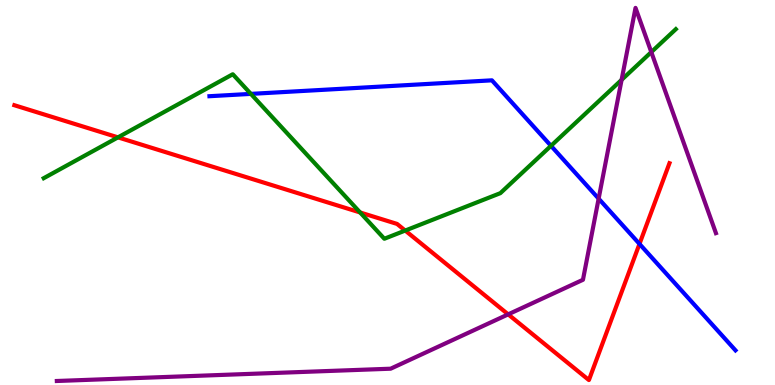[{'lines': ['blue', 'red'], 'intersections': [{'x': 8.25, 'y': 3.66}]}, {'lines': ['green', 'red'], 'intersections': [{'x': 1.52, 'y': 6.43}, {'x': 4.65, 'y': 4.48}, {'x': 5.23, 'y': 4.01}]}, {'lines': ['purple', 'red'], 'intersections': [{'x': 6.56, 'y': 1.83}]}, {'lines': ['blue', 'green'], 'intersections': [{'x': 3.24, 'y': 7.56}, {'x': 7.11, 'y': 6.21}]}, {'lines': ['blue', 'purple'], 'intersections': [{'x': 7.72, 'y': 4.84}]}, {'lines': ['green', 'purple'], 'intersections': [{'x': 8.02, 'y': 7.93}, {'x': 8.4, 'y': 8.65}]}]